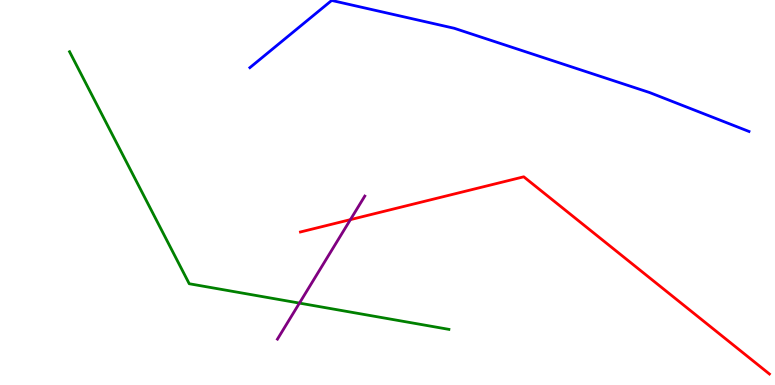[{'lines': ['blue', 'red'], 'intersections': []}, {'lines': ['green', 'red'], 'intersections': []}, {'lines': ['purple', 'red'], 'intersections': [{'x': 4.52, 'y': 4.3}]}, {'lines': ['blue', 'green'], 'intersections': []}, {'lines': ['blue', 'purple'], 'intersections': []}, {'lines': ['green', 'purple'], 'intersections': [{'x': 3.86, 'y': 2.13}]}]